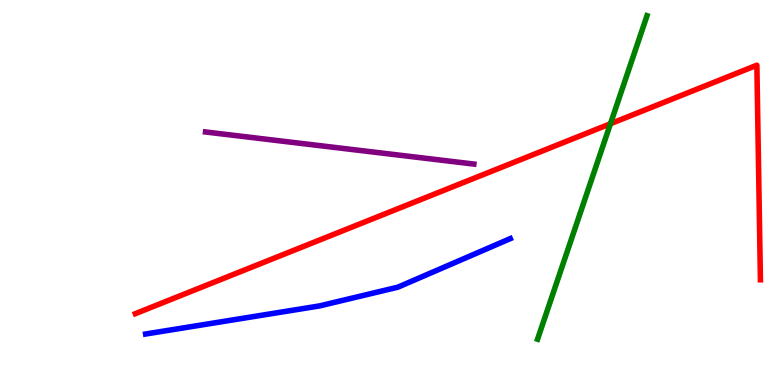[{'lines': ['blue', 'red'], 'intersections': []}, {'lines': ['green', 'red'], 'intersections': [{'x': 7.88, 'y': 6.79}]}, {'lines': ['purple', 'red'], 'intersections': []}, {'lines': ['blue', 'green'], 'intersections': []}, {'lines': ['blue', 'purple'], 'intersections': []}, {'lines': ['green', 'purple'], 'intersections': []}]